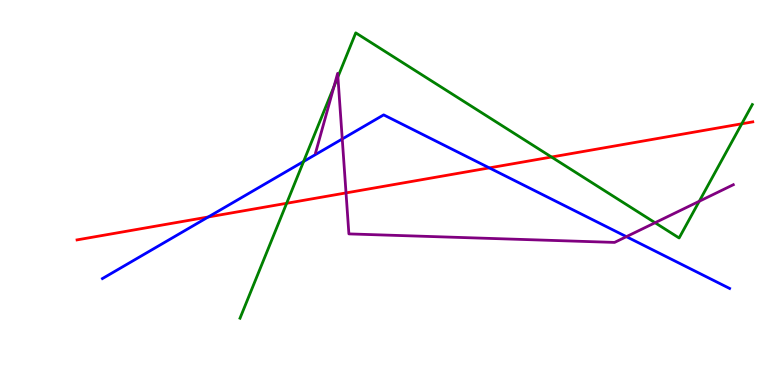[{'lines': ['blue', 'red'], 'intersections': [{'x': 2.69, 'y': 4.36}, {'x': 6.31, 'y': 5.64}]}, {'lines': ['green', 'red'], 'intersections': [{'x': 3.7, 'y': 4.72}, {'x': 7.12, 'y': 5.92}, {'x': 9.57, 'y': 6.78}]}, {'lines': ['purple', 'red'], 'intersections': [{'x': 4.46, 'y': 4.99}]}, {'lines': ['blue', 'green'], 'intersections': [{'x': 3.92, 'y': 5.81}]}, {'lines': ['blue', 'purple'], 'intersections': [{'x': 4.42, 'y': 6.39}, {'x': 8.08, 'y': 3.85}]}, {'lines': ['green', 'purple'], 'intersections': [{'x': 4.31, 'y': 7.75}, {'x': 4.36, 'y': 8.0}, {'x': 8.45, 'y': 4.21}, {'x': 9.02, 'y': 4.77}]}]